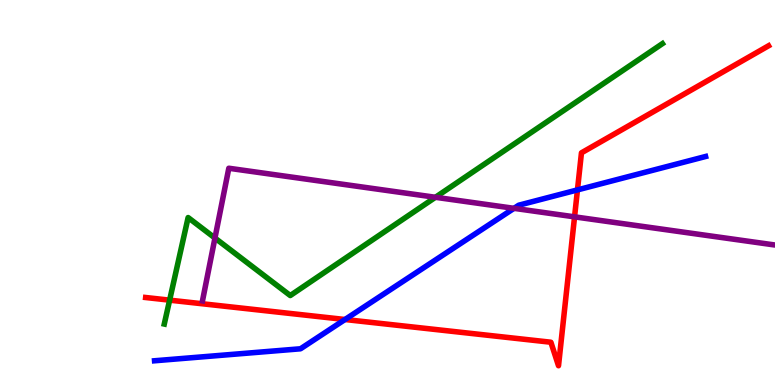[{'lines': ['blue', 'red'], 'intersections': [{'x': 4.45, 'y': 1.7}, {'x': 7.45, 'y': 5.07}]}, {'lines': ['green', 'red'], 'intersections': [{'x': 2.19, 'y': 2.2}]}, {'lines': ['purple', 'red'], 'intersections': [{'x': 7.41, 'y': 4.37}]}, {'lines': ['blue', 'green'], 'intersections': []}, {'lines': ['blue', 'purple'], 'intersections': [{'x': 6.63, 'y': 4.59}]}, {'lines': ['green', 'purple'], 'intersections': [{'x': 2.77, 'y': 3.82}, {'x': 5.62, 'y': 4.88}]}]